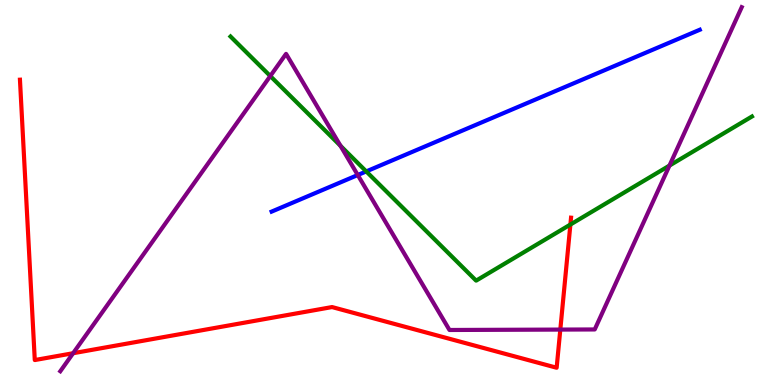[{'lines': ['blue', 'red'], 'intersections': []}, {'lines': ['green', 'red'], 'intersections': [{'x': 7.36, 'y': 4.17}]}, {'lines': ['purple', 'red'], 'intersections': [{'x': 0.943, 'y': 0.825}, {'x': 7.23, 'y': 1.44}]}, {'lines': ['blue', 'green'], 'intersections': [{'x': 4.73, 'y': 5.55}]}, {'lines': ['blue', 'purple'], 'intersections': [{'x': 4.62, 'y': 5.45}]}, {'lines': ['green', 'purple'], 'intersections': [{'x': 3.49, 'y': 8.02}, {'x': 4.39, 'y': 6.21}, {'x': 8.64, 'y': 5.7}]}]